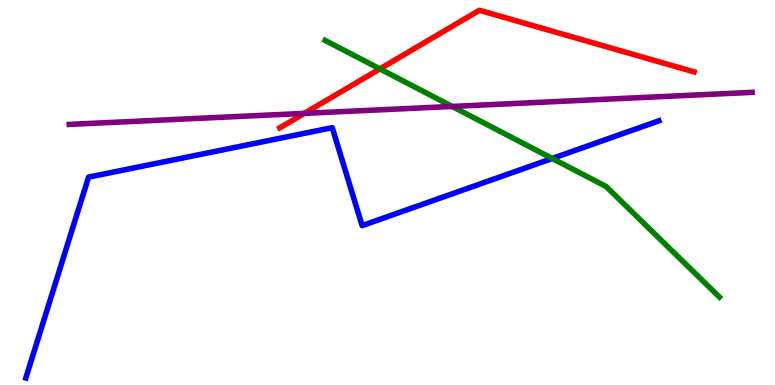[{'lines': ['blue', 'red'], 'intersections': []}, {'lines': ['green', 'red'], 'intersections': [{'x': 4.9, 'y': 8.21}]}, {'lines': ['purple', 'red'], 'intersections': [{'x': 3.93, 'y': 7.06}]}, {'lines': ['blue', 'green'], 'intersections': [{'x': 7.13, 'y': 5.88}]}, {'lines': ['blue', 'purple'], 'intersections': []}, {'lines': ['green', 'purple'], 'intersections': [{'x': 5.83, 'y': 7.24}]}]